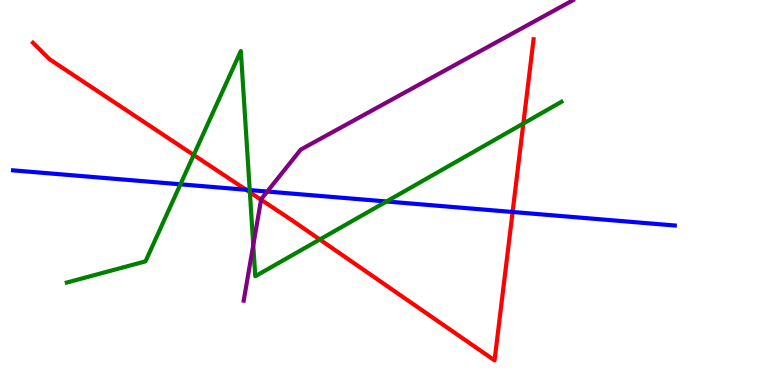[{'lines': ['blue', 'red'], 'intersections': [{'x': 3.18, 'y': 5.07}, {'x': 6.61, 'y': 4.49}]}, {'lines': ['green', 'red'], 'intersections': [{'x': 2.5, 'y': 5.97}, {'x': 3.22, 'y': 5.01}, {'x': 4.13, 'y': 3.78}, {'x': 6.75, 'y': 6.79}]}, {'lines': ['purple', 'red'], 'intersections': [{'x': 3.37, 'y': 4.81}]}, {'lines': ['blue', 'green'], 'intersections': [{'x': 2.33, 'y': 5.21}, {'x': 3.22, 'y': 5.06}, {'x': 4.99, 'y': 4.77}]}, {'lines': ['blue', 'purple'], 'intersections': [{'x': 3.45, 'y': 5.03}]}, {'lines': ['green', 'purple'], 'intersections': [{'x': 3.27, 'y': 3.63}]}]